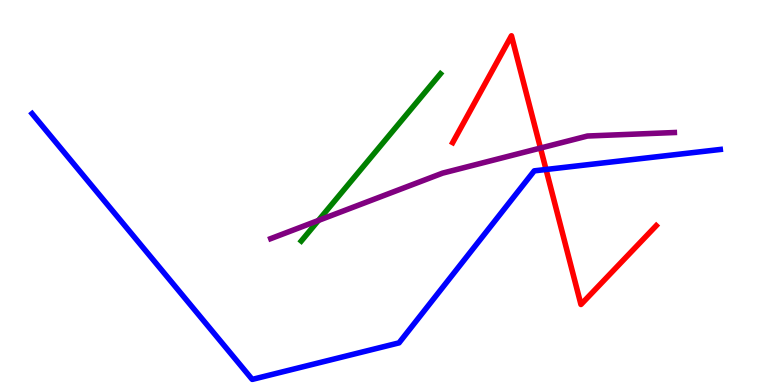[{'lines': ['blue', 'red'], 'intersections': [{'x': 7.05, 'y': 5.6}]}, {'lines': ['green', 'red'], 'intersections': []}, {'lines': ['purple', 'red'], 'intersections': [{'x': 6.97, 'y': 6.15}]}, {'lines': ['blue', 'green'], 'intersections': []}, {'lines': ['blue', 'purple'], 'intersections': []}, {'lines': ['green', 'purple'], 'intersections': [{'x': 4.11, 'y': 4.27}]}]